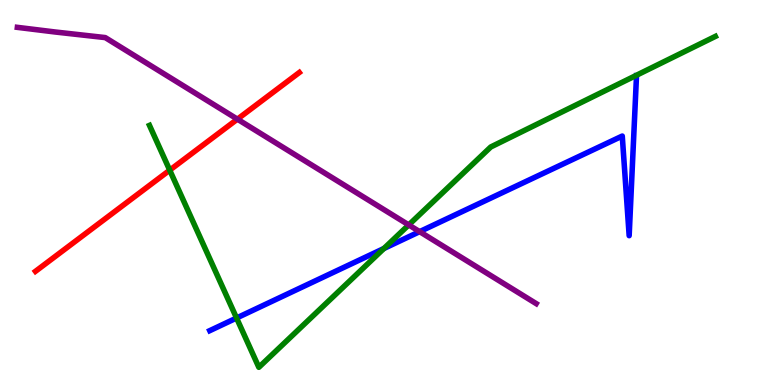[{'lines': ['blue', 'red'], 'intersections': []}, {'lines': ['green', 'red'], 'intersections': [{'x': 2.19, 'y': 5.58}]}, {'lines': ['purple', 'red'], 'intersections': [{'x': 3.06, 'y': 6.9}]}, {'lines': ['blue', 'green'], 'intersections': [{'x': 3.05, 'y': 1.74}, {'x': 4.95, 'y': 3.55}]}, {'lines': ['blue', 'purple'], 'intersections': [{'x': 5.41, 'y': 3.98}]}, {'lines': ['green', 'purple'], 'intersections': [{'x': 5.27, 'y': 4.16}]}]